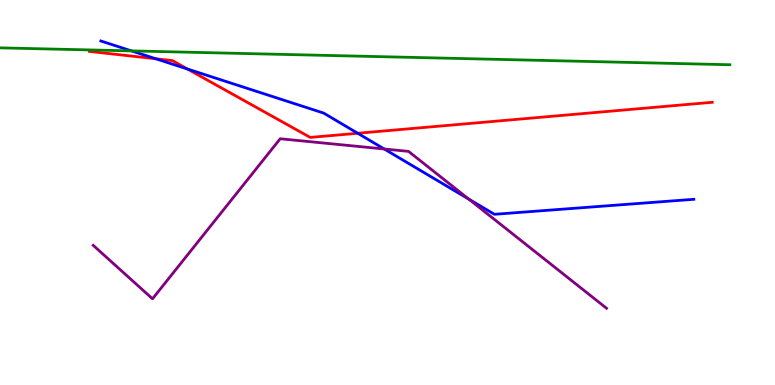[{'lines': ['blue', 'red'], 'intersections': [{'x': 2.01, 'y': 8.47}, {'x': 2.42, 'y': 8.21}, {'x': 4.62, 'y': 6.54}]}, {'lines': ['green', 'red'], 'intersections': []}, {'lines': ['purple', 'red'], 'intersections': []}, {'lines': ['blue', 'green'], 'intersections': [{'x': 1.7, 'y': 8.68}]}, {'lines': ['blue', 'purple'], 'intersections': [{'x': 4.96, 'y': 6.13}, {'x': 6.05, 'y': 4.83}]}, {'lines': ['green', 'purple'], 'intersections': []}]